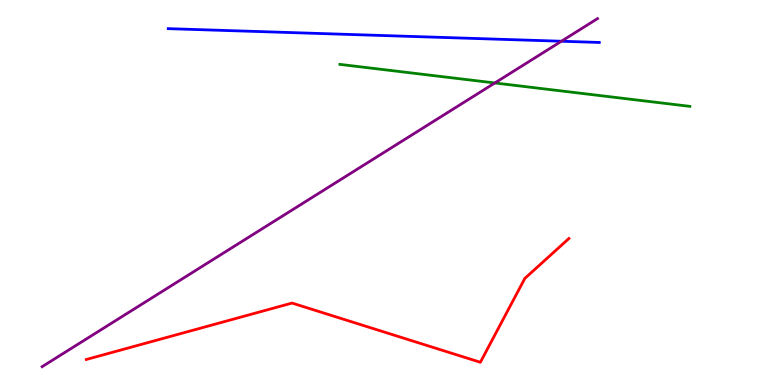[{'lines': ['blue', 'red'], 'intersections': []}, {'lines': ['green', 'red'], 'intersections': []}, {'lines': ['purple', 'red'], 'intersections': []}, {'lines': ['blue', 'green'], 'intersections': []}, {'lines': ['blue', 'purple'], 'intersections': [{'x': 7.24, 'y': 8.93}]}, {'lines': ['green', 'purple'], 'intersections': [{'x': 6.38, 'y': 7.85}]}]